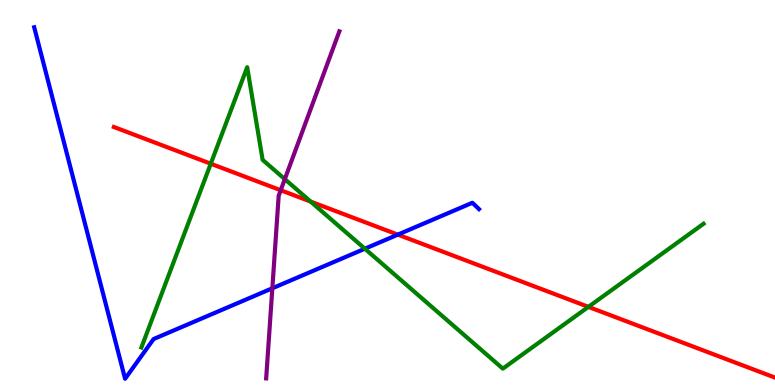[{'lines': ['blue', 'red'], 'intersections': [{'x': 5.13, 'y': 3.91}]}, {'lines': ['green', 'red'], 'intersections': [{'x': 2.72, 'y': 5.75}, {'x': 4.01, 'y': 4.76}, {'x': 7.59, 'y': 2.03}]}, {'lines': ['purple', 'red'], 'intersections': [{'x': 3.62, 'y': 5.06}]}, {'lines': ['blue', 'green'], 'intersections': [{'x': 4.71, 'y': 3.54}]}, {'lines': ['blue', 'purple'], 'intersections': [{'x': 3.51, 'y': 2.51}]}, {'lines': ['green', 'purple'], 'intersections': [{'x': 3.68, 'y': 5.35}]}]